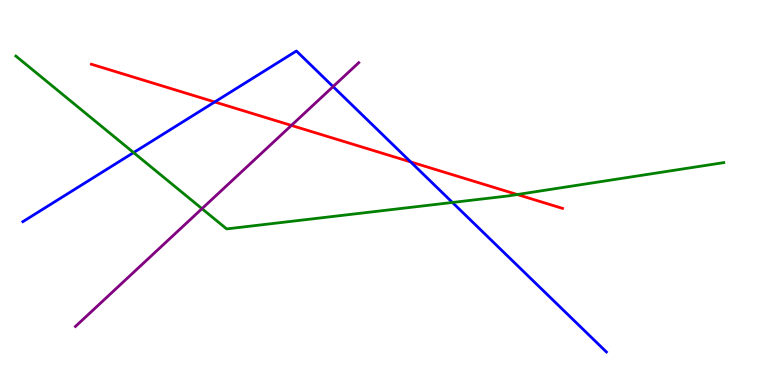[{'lines': ['blue', 'red'], 'intersections': [{'x': 2.77, 'y': 7.35}, {'x': 5.3, 'y': 5.79}]}, {'lines': ['green', 'red'], 'intersections': [{'x': 6.67, 'y': 4.95}]}, {'lines': ['purple', 'red'], 'intersections': [{'x': 3.76, 'y': 6.74}]}, {'lines': ['blue', 'green'], 'intersections': [{'x': 1.72, 'y': 6.04}, {'x': 5.84, 'y': 4.74}]}, {'lines': ['blue', 'purple'], 'intersections': [{'x': 4.3, 'y': 7.75}]}, {'lines': ['green', 'purple'], 'intersections': [{'x': 2.61, 'y': 4.58}]}]